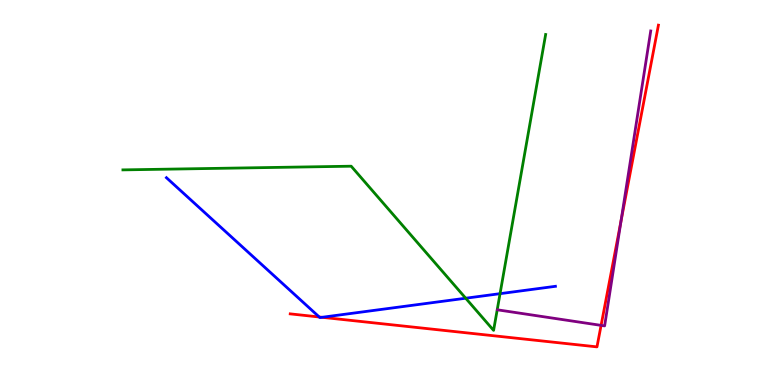[{'lines': ['blue', 'red'], 'intersections': [{'x': 4.12, 'y': 1.77}, {'x': 4.16, 'y': 1.76}]}, {'lines': ['green', 'red'], 'intersections': []}, {'lines': ['purple', 'red'], 'intersections': [{'x': 7.76, 'y': 1.55}, {'x': 8.01, 'y': 4.26}]}, {'lines': ['blue', 'green'], 'intersections': [{'x': 6.01, 'y': 2.25}, {'x': 6.45, 'y': 2.37}]}, {'lines': ['blue', 'purple'], 'intersections': []}, {'lines': ['green', 'purple'], 'intersections': []}]